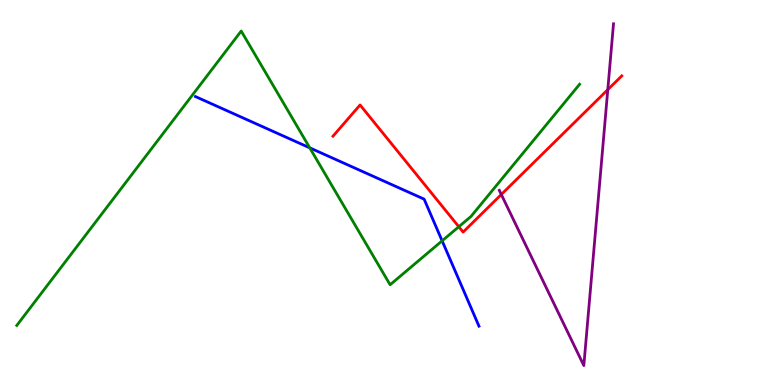[{'lines': ['blue', 'red'], 'intersections': []}, {'lines': ['green', 'red'], 'intersections': [{'x': 5.92, 'y': 4.11}]}, {'lines': ['purple', 'red'], 'intersections': [{'x': 6.47, 'y': 4.95}, {'x': 7.84, 'y': 7.67}]}, {'lines': ['blue', 'green'], 'intersections': [{'x': 4.0, 'y': 6.16}, {'x': 5.7, 'y': 3.74}]}, {'lines': ['blue', 'purple'], 'intersections': []}, {'lines': ['green', 'purple'], 'intersections': []}]